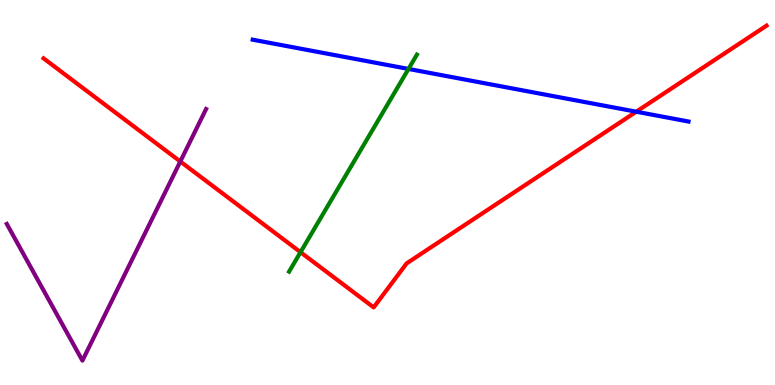[{'lines': ['blue', 'red'], 'intersections': [{'x': 8.21, 'y': 7.1}]}, {'lines': ['green', 'red'], 'intersections': [{'x': 3.88, 'y': 3.45}]}, {'lines': ['purple', 'red'], 'intersections': [{'x': 2.33, 'y': 5.81}]}, {'lines': ['blue', 'green'], 'intersections': [{'x': 5.27, 'y': 8.21}]}, {'lines': ['blue', 'purple'], 'intersections': []}, {'lines': ['green', 'purple'], 'intersections': []}]